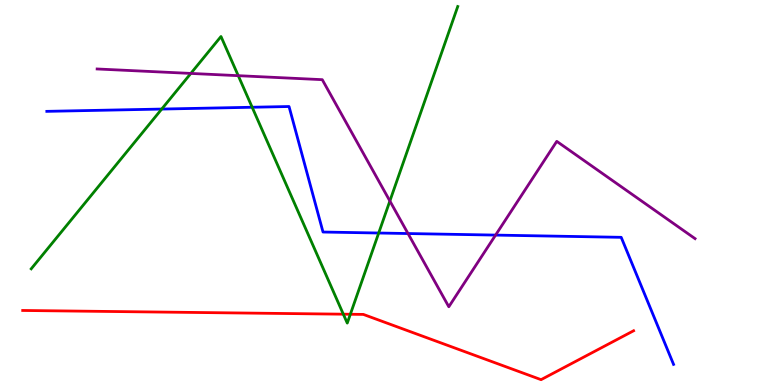[{'lines': ['blue', 'red'], 'intersections': []}, {'lines': ['green', 'red'], 'intersections': [{'x': 4.43, 'y': 1.84}, {'x': 4.52, 'y': 1.84}]}, {'lines': ['purple', 'red'], 'intersections': []}, {'lines': ['blue', 'green'], 'intersections': [{'x': 2.09, 'y': 7.17}, {'x': 3.25, 'y': 7.21}, {'x': 4.89, 'y': 3.95}]}, {'lines': ['blue', 'purple'], 'intersections': [{'x': 5.26, 'y': 3.93}, {'x': 6.39, 'y': 3.89}]}, {'lines': ['green', 'purple'], 'intersections': [{'x': 2.46, 'y': 8.09}, {'x': 3.07, 'y': 8.03}, {'x': 5.03, 'y': 4.78}]}]